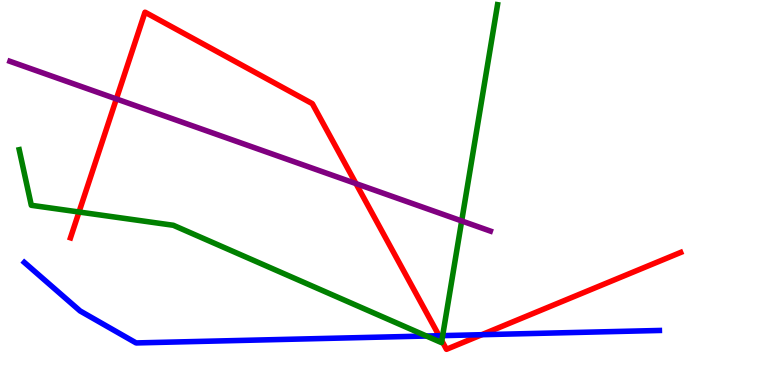[{'lines': ['blue', 'red'], 'intersections': [{'x': 5.67, 'y': 1.28}, {'x': 6.22, 'y': 1.31}]}, {'lines': ['green', 'red'], 'intersections': [{'x': 1.02, 'y': 4.49}, {'x': 5.7, 'y': 1.15}]}, {'lines': ['purple', 'red'], 'intersections': [{'x': 1.5, 'y': 7.43}, {'x': 4.59, 'y': 5.23}]}, {'lines': ['blue', 'green'], 'intersections': [{'x': 5.5, 'y': 1.27}, {'x': 5.71, 'y': 1.28}]}, {'lines': ['blue', 'purple'], 'intersections': []}, {'lines': ['green', 'purple'], 'intersections': [{'x': 5.96, 'y': 4.26}]}]